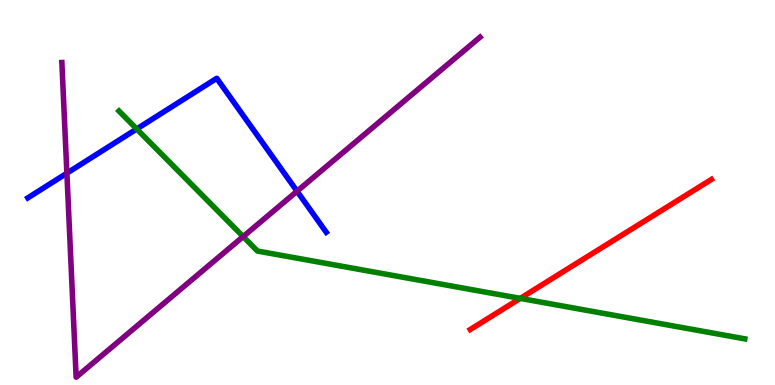[{'lines': ['blue', 'red'], 'intersections': []}, {'lines': ['green', 'red'], 'intersections': [{'x': 6.71, 'y': 2.25}]}, {'lines': ['purple', 'red'], 'intersections': []}, {'lines': ['blue', 'green'], 'intersections': [{'x': 1.76, 'y': 6.65}]}, {'lines': ['blue', 'purple'], 'intersections': [{'x': 0.863, 'y': 5.5}, {'x': 3.83, 'y': 5.03}]}, {'lines': ['green', 'purple'], 'intersections': [{'x': 3.14, 'y': 3.85}]}]